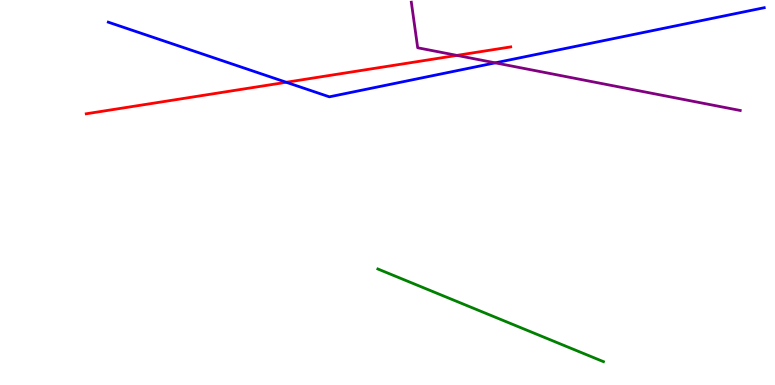[{'lines': ['blue', 'red'], 'intersections': [{'x': 3.69, 'y': 7.86}]}, {'lines': ['green', 'red'], 'intersections': []}, {'lines': ['purple', 'red'], 'intersections': [{'x': 5.9, 'y': 8.56}]}, {'lines': ['blue', 'green'], 'intersections': []}, {'lines': ['blue', 'purple'], 'intersections': [{'x': 6.39, 'y': 8.37}]}, {'lines': ['green', 'purple'], 'intersections': []}]